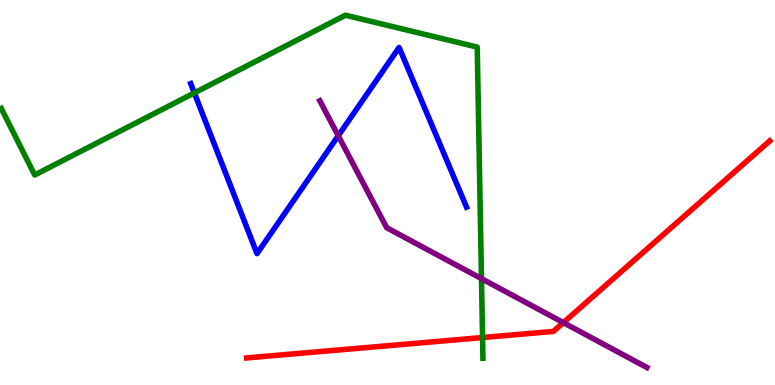[{'lines': ['blue', 'red'], 'intersections': []}, {'lines': ['green', 'red'], 'intersections': [{'x': 6.23, 'y': 1.23}]}, {'lines': ['purple', 'red'], 'intersections': [{'x': 7.27, 'y': 1.62}]}, {'lines': ['blue', 'green'], 'intersections': [{'x': 2.51, 'y': 7.59}]}, {'lines': ['blue', 'purple'], 'intersections': [{'x': 4.36, 'y': 6.47}]}, {'lines': ['green', 'purple'], 'intersections': [{'x': 6.21, 'y': 2.76}]}]